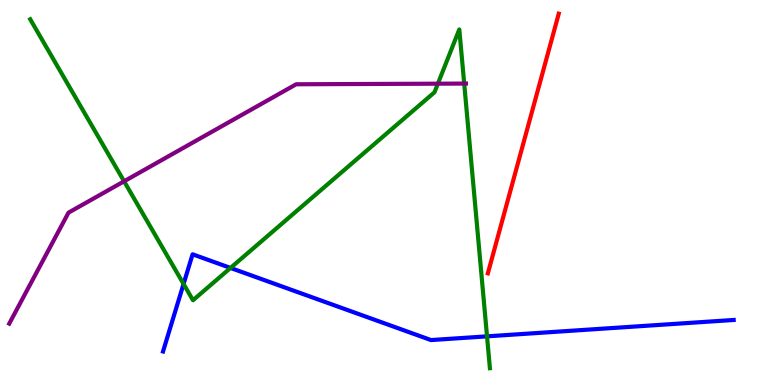[{'lines': ['blue', 'red'], 'intersections': []}, {'lines': ['green', 'red'], 'intersections': []}, {'lines': ['purple', 'red'], 'intersections': []}, {'lines': ['blue', 'green'], 'intersections': [{'x': 2.37, 'y': 2.62}, {'x': 2.97, 'y': 3.04}, {'x': 6.28, 'y': 1.26}]}, {'lines': ['blue', 'purple'], 'intersections': []}, {'lines': ['green', 'purple'], 'intersections': [{'x': 1.6, 'y': 5.29}, {'x': 5.65, 'y': 7.83}, {'x': 5.99, 'y': 7.83}]}]